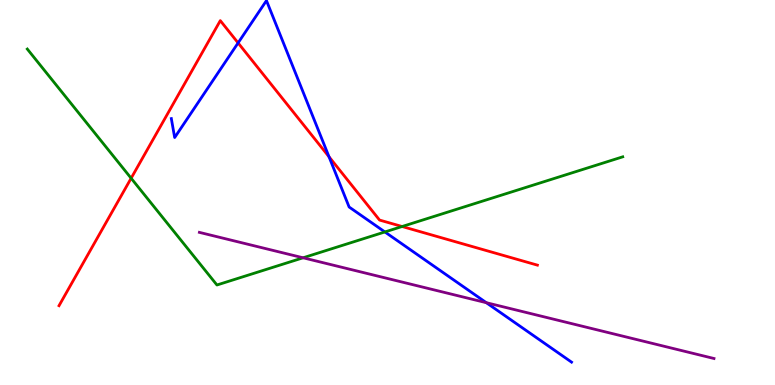[{'lines': ['blue', 'red'], 'intersections': [{'x': 3.07, 'y': 8.89}, {'x': 4.25, 'y': 5.93}]}, {'lines': ['green', 'red'], 'intersections': [{'x': 1.69, 'y': 5.37}, {'x': 5.19, 'y': 4.12}]}, {'lines': ['purple', 'red'], 'intersections': []}, {'lines': ['blue', 'green'], 'intersections': [{'x': 4.97, 'y': 3.98}]}, {'lines': ['blue', 'purple'], 'intersections': [{'x': 6.28, 'y': 2.14}]}, {'lines': ['green', 'purple'], 'intersections': [{'x': 3.91, 'y': 3.3}]}]